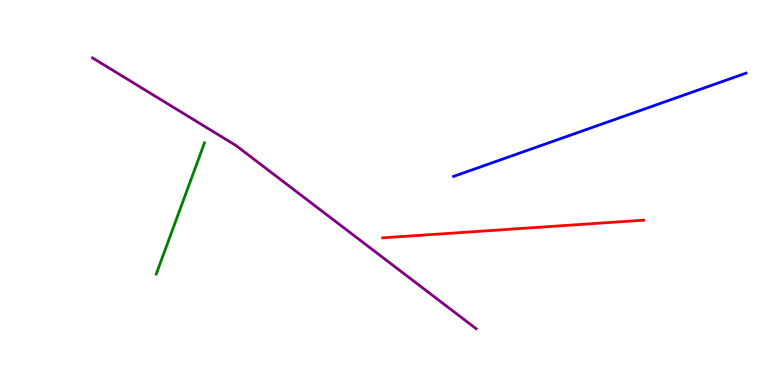[{'lines': ['blue', 'red'], 'intersections': []}, {'lines': ['green', 'red'], 'intersections': []}, {'lines': ['purple', 'red'], 'intersections': []}, {'lines': ['blue', 'green'], 'intersections': []}, {'lines': ['blue', 'purple'], 'intersections': []}, {'lines': ['green', 'purple'], 'intersections': []}]